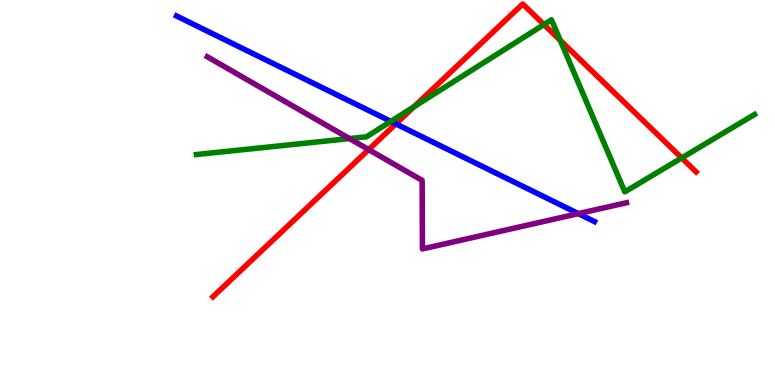[{'lines': ['blue', 'red'], 'intersections': [{'x': 5.11, 'y': 6.78}]}, {'lines': ['green', 'red'], 'intersections': [{'x': 5.34, 'y': 7.23}, {'x': 7.02, 'y': 9.36}, {'x': 7.23, 'y': 8.95}, {'x': 8.8, 'y': 5.9}]}, {'lines': ['purple', 'red'], 'intersections': [{'x': 4.76, 'y': 6.11}]}, {'lines': ['blue', 'green'], 'intersections': [{'x': 5.04, 'y': 6.85}]}, {'lines': ['blue', 'purple'], 'intersections': [{'x': 7.46, 'y': 4.45}]}, {'lines': ['green', 'purple'], 'intersections': [{'x': 4.51, 'y': 6.4}]}]